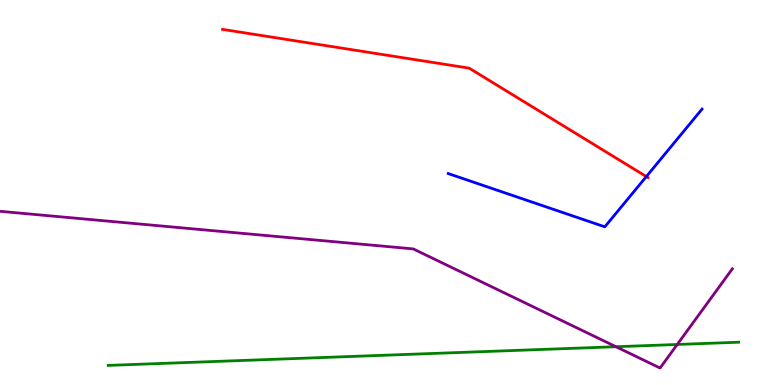[{'lines': ['blue', 'red'], 'intersections': [{'x': 8.34, 'y': 5.41}]}, {'lines': ['green', 'red'], 'intersections': []}, {'lines': ['purple', 'red'], 'intersections': []}, {'lines': ['blue', 'green'], 'intersections': []}, {'lines': ['blue', 'purple'], 'intersections': []}, {'lines': ['green', 'purple'], 'intersections': [{'x': 7.95, 'y': 0.994}, {'x': 8.74, 'y': 1.05}]}]